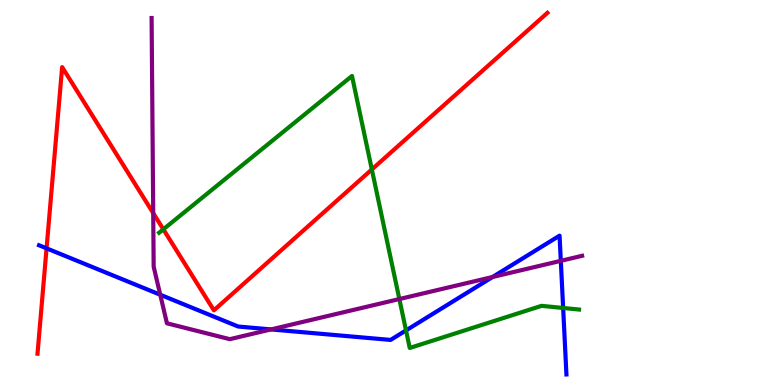[{'lines': ['blue', 'red'], 'intersections': [{'x': 0.601, 'y': 3.55}]}, {'lines': ['green', 'red'], 'intersections': [{'x': 2.11, 'y': 4.04}, {'x': 4.8, 'y': 5.6}]}, {'lines': ['purple', 'red'], 'intersections': [{'x': 1.98, 'y': 4.47}]}, {'lines': ['blue', 'green'], 'intersections': [{'x': 5.24, 'y': 1.42}, {'x': 7.27, 'y': 2.0}]}, {'lines': ['blue', 'purple'], 'intersections': [{'x': 2.07, 'y': 2.34}, {'x': 3.5, 'y': 1.44}, {'x': 6.36, 'y': 2.81}, {'x': 7.24, 'y': 3.22}]}, {'lines': ['green', 'purple'], 'intersections': [{'x': 5.15, 'y': 2.23}]}]